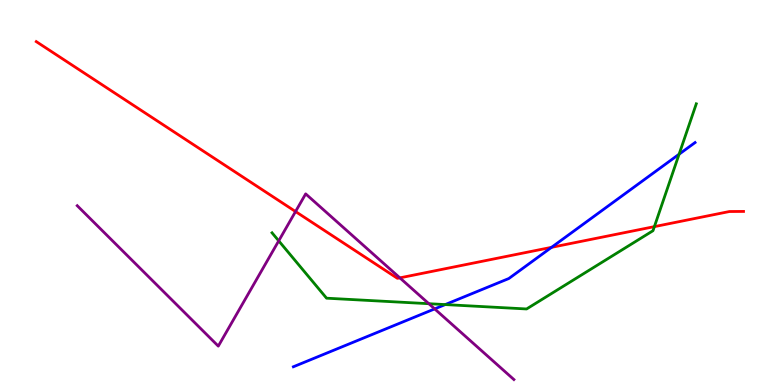[{'lines': ['blue', 'red'], 'intersections': [{'x': 7.12, 'y': 3.58}]}, {'lines': ['green', 'red'], 'intersections': [{'x': 8.44, 'y': 4.11}]}, {'lines': ['purple', 'red'], 'intersections': [{'x': 3.81, 'y': 4.51}, {'x': 5.16, 'y': 2.78}]}, {'lines': ['blue', 'green'], 'intersections': [{'x': 5.74, 'y': 2.09}, {'x': 8.76, 'y': 5.99}]}, {'lines': ['blue', 'purple'], 'intersections': [{'x': 5.61, 'y': 1.98}]}, {'lines': ['green', 'purple'], 'intersections': [{'x': 3.6, 'y': 3.74}, {'x': 5.53, 'y': 2.11}]}]